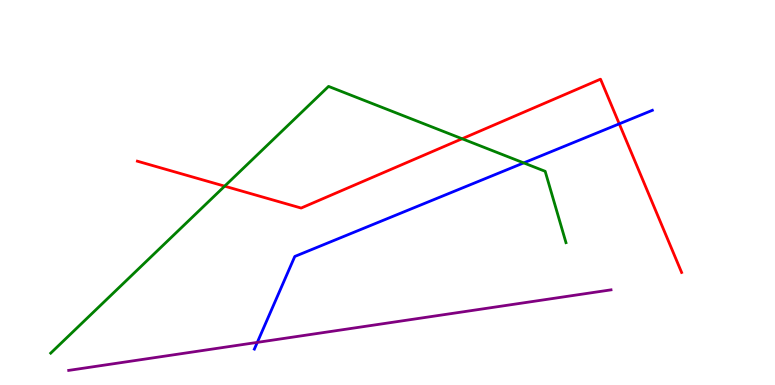[{'lines': ['blue', 'red'], 'intersections': [{'x': 7.99, 'y': 6.78}]}, {'lines': ['green', 'red'], 'intersections': [{'x': 2.9, 'y': 5.16}, {'x': 5.96, 'y': 6.4}]}, {'lines': ['purple', 'red'], 'intersections': []}, {'lines': ['blue', 'green'], 'intersections': [{'x': 6.76, 'y': 5.77}]}, {'lines': ['blue', 'purple'], 'intersections': [{'x': 3.32, 'y': 1.11}]}, {'lines': ['green', 'purple'], 'intersections': []}]